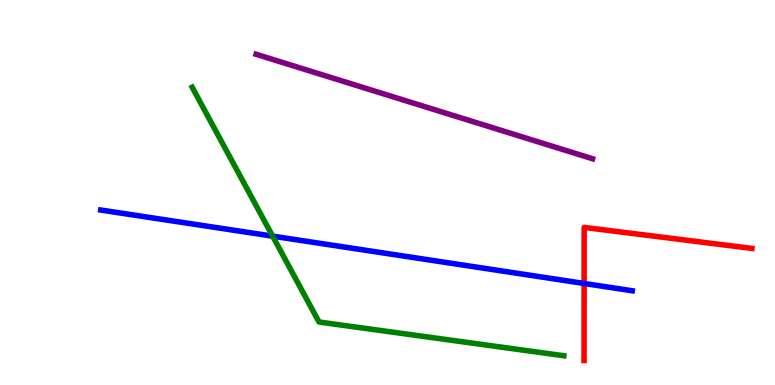[{'lines': ['blue', 'red'], 'intersections': [{'x': 7.54, 'y': 2.64}]}, {'lines': ['green', 'red'], 'intersections': []}, {'lines': ['purple', 'red'], 'intersections': []}, {'lines': ['blue', 'green'], 'intersections': [{'x': 3.52, 'y': 3.87}]}, {'lines': ['blue', 'purple'], 'intersections': []}, {'lines': ['green', 'purple'], 'intersections': []}]